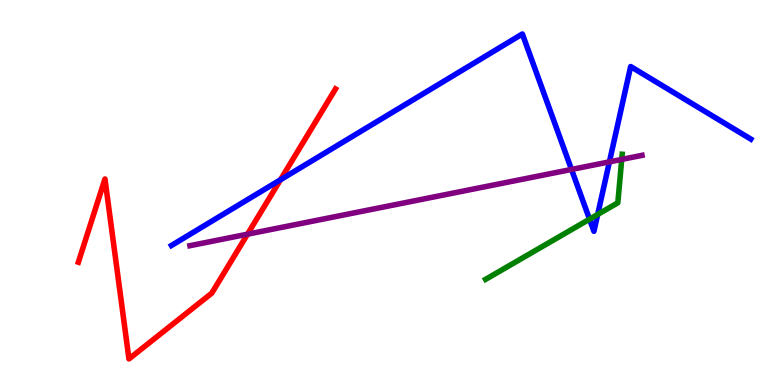[{'lines': ['blue', 'red'], 'intersections': [{'x': 3.62, 'y': 5.33}]}, {'lines': ['green', 'red'], 'intersections': []}, {'lines': ['purple', 'red'], 'intersections': [{'x': 3.19, 'y': 3.92}]}, {'lines': ['blue', 'green'], 'intersections': [{'x': 7.61, 'y': 4.31}, {'x': 7.71, 'y': 4.43}]}, {'lines': ['blue', 'purple'], 'intersections': [{'x': 7.37, 'y': 5.6}, {'x': 7.86, 'y': 5.8}]}, {'lines': ['green', 'purple'], 'intersections': [{'x': 8.02, 'y': 5.86}]}]